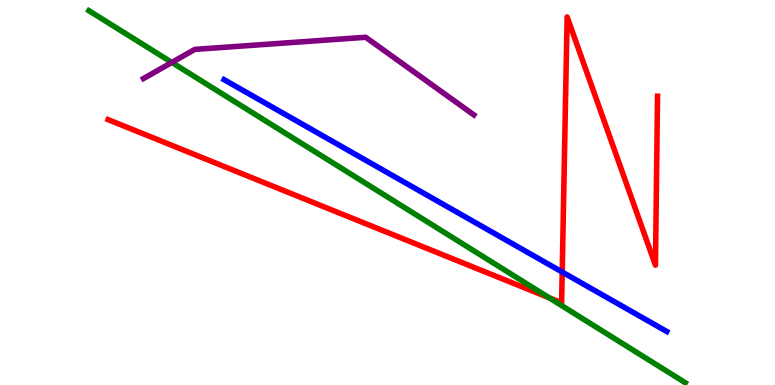[{'lines': ['blue', 'red'], 'intersections': [{'x': 7.25, 'y': 2.93}]}, {'lines': ['green', 'red'], 'intersections': [{'x': 7.08, 'y': 2.27}]}, {'lines': ['purple', 'red'], 'intersections': []}, {'lines': ['blue', 'green'], 'intersections': []}, {'lines': ['blue', 'purple'], 'intersections': []}, {'lines': ['green', 'purple'], 'intersections': [{'x': 2.22, 'y': 8.38}]}]